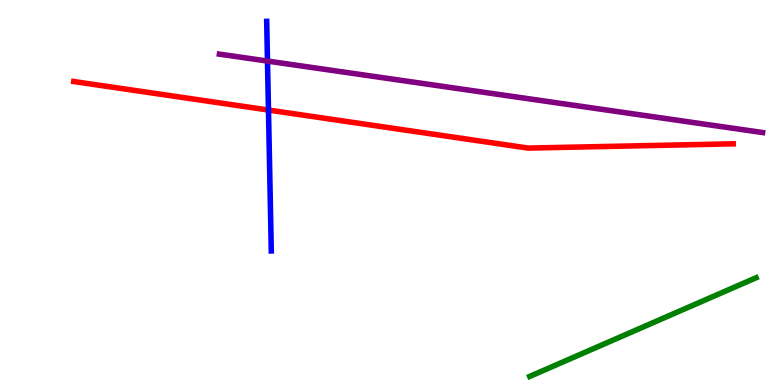[{'lines': ['blue', 'red'], 'intersections': [{'x': 3.46, 'y': 7.14}]}, {'lines': ['green', 'red'], 'intersections': []}, {'lines': ['purple', 'red'], 'intersections': []}, {'lines': ['blue', 'green'], 'intersections': []}, {'lines': ['blue', 'purple'], 'intersections': [{'x': 3.45, 'y': 8.41}]}, {'lines': ['green', 'purple'], 'intersections': []}]